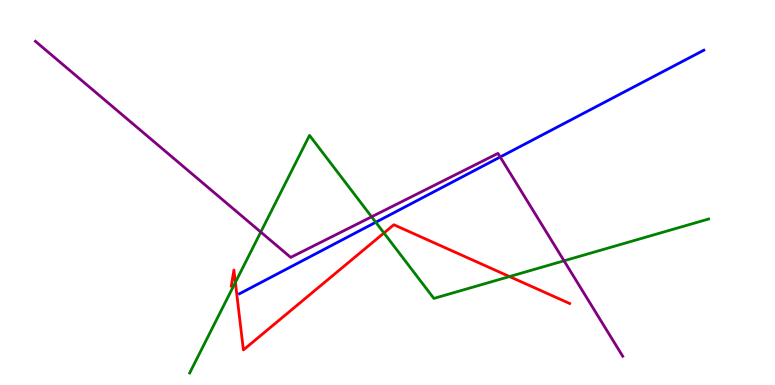[{'lines': ['blue', 'red'], 'intersections': []}, {'lines': ['green', 'red'], 'intersections': [{'x': 3.04, 'y': 2.67}, {'x': 4.95, 'y': 3.95}, {'x': 6.57, 'y': 2.82}]}, {'lines': ['purple', 'red'], 'intersections': []}, {'lines': ['blue', 'green'], 'intersections': [{'x': 4.85, 'y': 4.23}]}, {'lines': ['blue', 'purple'], 'intersections': [{'x': 6.45, 'y': 5.92}]}, {'lines': ['green', 'purple'], 'intersections': [{'x': 3.36, 'y': 3.97}, {'x': 4.79, 'y': 4.37}, {'x': 7.28, 'y': 3.23}]}]